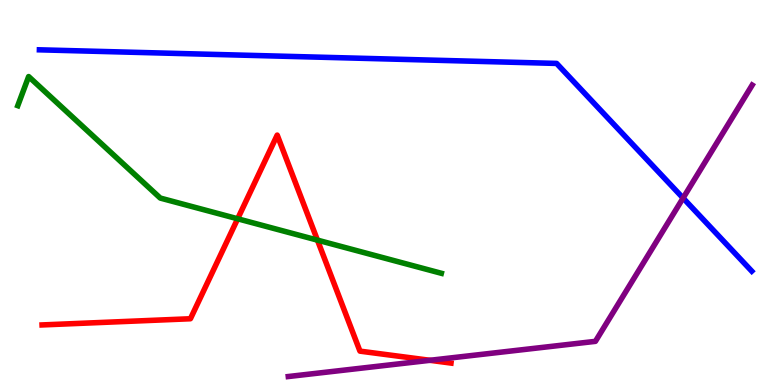[{'lines': ['blue', 'red'], 'intersections': []}, {'lines': ['green', 'red'], 'intersections': [{'x': 3.07, 'y': 4.32}, {'x': 4.1, 'y': 3.76}]}, {'lines': ['purple', 'red'], 'intersections': [{'x': 5.55, 'y': 0.641}]}, {'lines': ['blue', 'green'], 'intersections': []}, {'lines': ['blue', 'purple'], 'intersections': [{'x': 8.81, 'y': 4.86}]}, {'lines': ['green', 'purple'], 'intersections': []}]